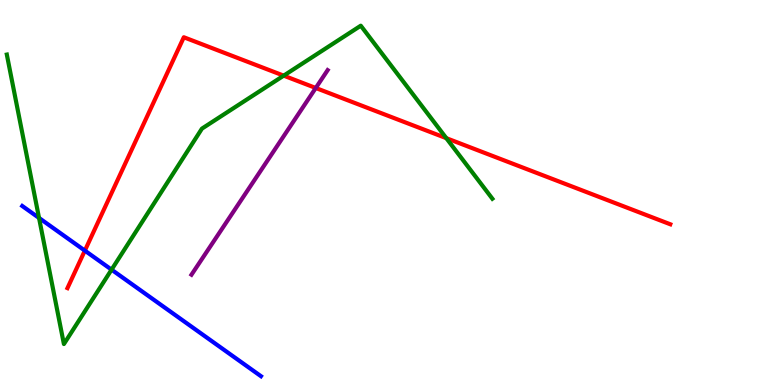[{'lines': ['blue', 'red'], 'intersections': [{'x': 1.09, 'y': 3.49}]}, {'lines': ['green', 'red'], 'intersections': [{'x': 3.66, 'y': 8.04}, {'x': 5.76, 'y': 6.41}]}, {'lines': ['purple', 'red'], 'intersections': [{'x': 4.07, 'y': 7.71}]}, {'lines': ['blue', 'green'], 'intersections': [{'x': 0.504, 'y': 4.34}, {'x': 1.44, 'y': 3.0}]}, {'lines': ['blue', 'purple'], 'intersections': []}, {'lines': ['green', 'purple'], 'intersections': []}]